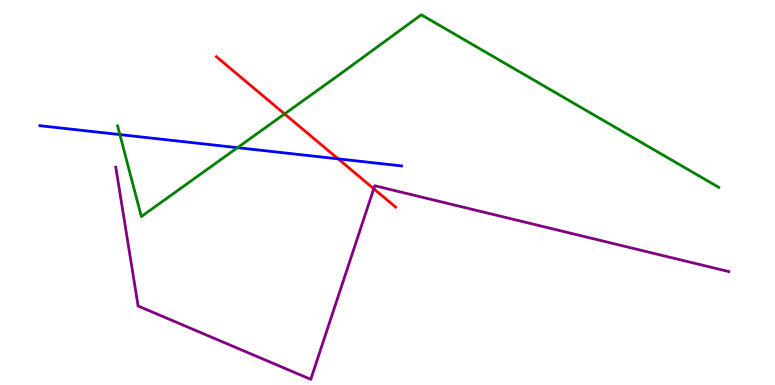[{'lines': ['blue', 'red'], 'intersections': [{'x': 4.36, 'y': 5.87}]}, {'lines': ['green', 'red'], 'intersections': [{'x': 3.67, 'y': 7.04}]}, {'lines': ['purple', 'red'], 'intersections': [{'x': 4.82, 'y': 5.1}]}, {'lines': ['blue', 'green'], 'intersections': [{'x': 1.55, 'y': 6.5}, {'x': 3.06, 'y': 6.16}]}, {'lines': ['blue', 'purple'], 'intersections': []}, {'lines': ['green', 'purple'], 'intersections': []}]